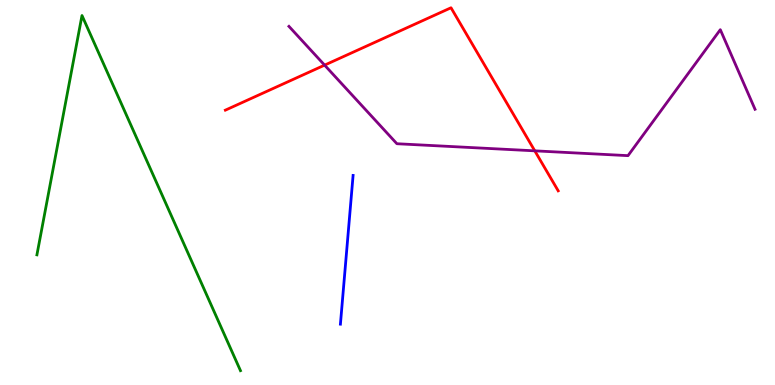[{'lines': ['blue', 'red'], 'intersections': []}, {'lines': ['green', 'red'], 'intersections': []}, {'lines': ['purple', 'red'], 'intersections': [{'x': 4.19, 'y': 8.31}, {'x': 6.9, 'y': 6.08}]}, {'lines': ['blue', 'green'], 'intersections': []}, {'lines': ['blue', 'purple'], 'intersections': []}, {'lines': ['green', 'purple'], 'intersections': []}]